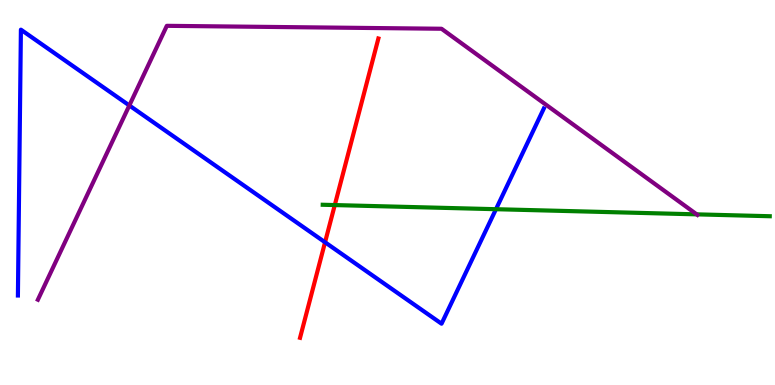[{'lines': ['blue', 'red'], 'intersections': [{'x': 4.19, 'y': 3.71}]}, {'lines': ['green', 'red'], 'intersections': [{'x': 4.32, 'y': 4.67}]}, {'lines': ['purple', 'red'], 'intersections': []}, {'lines': ['blue', 'green'], 'intersections': [{'x': 6.4, 'y': 4.57}]}, {'lines': ['blue', 'purple'], 'intersections': [{'x': 1.67, 'y': 7.26}]}, {'lines': ['green', 'purple'], 'intersections': [{'x': 8.99, 'y': 4.43}]}]